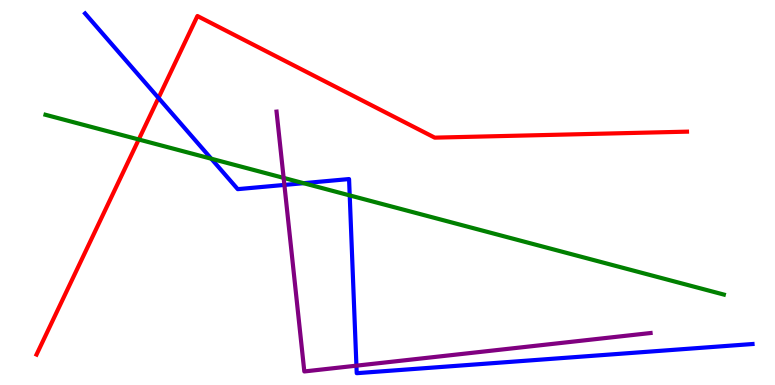[{'lines': ['blue', 'red'], 'intersections': [{'x': 2.05, 'y': 7.46}]}, {'lines': ['green', 'red'], 'intersections': [{'x': 1.79, 'y': 6.38}]}, {'lines': ['purple', 'red'], 'intersections': []}, {'lines': ['blue', 'green'], 'intersections': [{'x': 2.73, 'y': 5.88}, {'x': 3.92, 'y': 5.24}, {'x': 4.51, 'y': 4.92}]}, {'lines': ['blue', 'purple'], 'intersections': [{'x': 3.67, 'y': 5.2}, {'x': 4.6, 'y': 0.502}]}, {'lines': ['green', 'purple'], 'intersections': [{'x': 3.66, 'y': 5.38}]}]